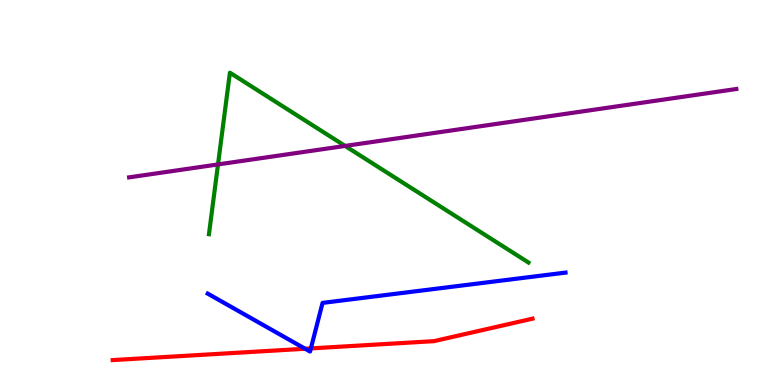[{'lines': ['blue', 'red'], 'intersections': [{'x': 3.94, 'y': 0.942}, {'x': 4.01, 'y': 0.95}]}, {'lines': ['green', 'red'], 'intersections': []}, {'lines': ['purple', 'red'], 'intersections': []}, {'lines': ['blue', 'green'], 'intersections': []}, {'lines': ['blue', 'purple'], 'intersections': []}, {'lines': ['green', 'purple'], 'intersections': [{'x': 2.81, 'y': 5.73}, {'x': 4.45, 'y': 6.21}]}]